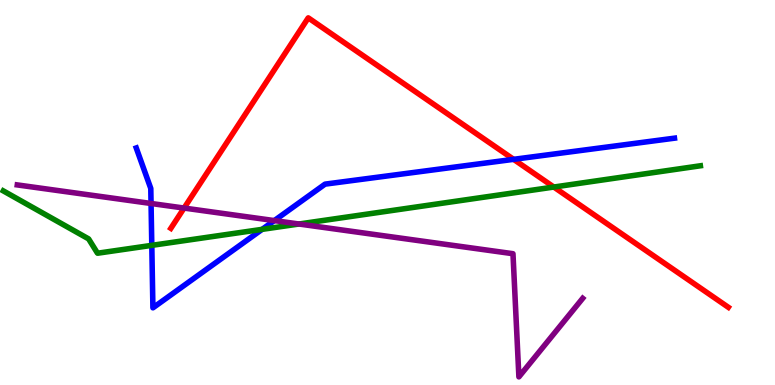[{'lines': ['blue', 'red'], 'intersections': [{'x': 6.63, 'y': 5.86}]}, {'lines': ['green', 'red'], 'intersections': [{'x': 7.15, 'y': 5.14}]}, {'lines': ['purple', 'red'], 'intersections': [{'x': 2.38, 'y': 4.6}]}, {'lines': ['blue', 'green'], 'intersections': [{'x': 1.96, 'y': 3.63}, {'x': 3.38, 'y': 4.04}]}, {'lines': ['blue', 'purple'], 'intersections': [{'x': 1.95, 'y': 4.71}, {'x': 3.54, 'y': 4.27}]}, {'lines': ['green', 'purple'], 'intersections': [{'x': 3.86, 'y': 4.18}]}]